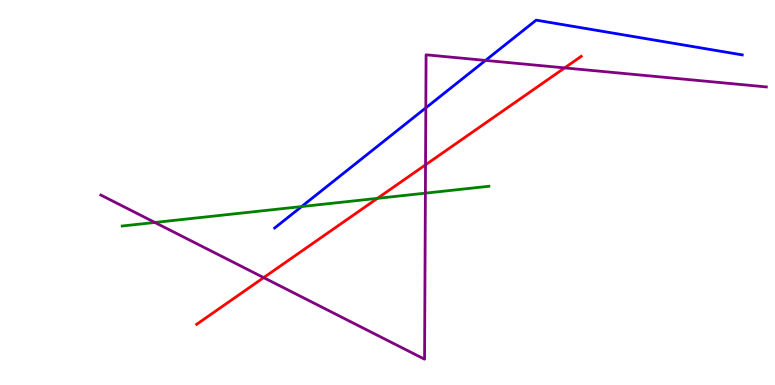[{'lines': ['blue', 'red'], 'intersections': []}, {'lines': ['green', 'red'], 'intersections': [{'x': 4.87, 'y': 4.85}]}, {'lines': ['purple', 'red'], 'intersections': [{'x': 3.4, 'y': 2.79}, {'x': 5.49, 'y': 5.72}, {'x': 7.29, 'y': 8.24}]}, {'lines': ['blue', 'green'], 'intersections': [{'x': 3.89, 'y': 4.63}]}, {'lines': ['blue', 'purple'], 'intersections': [{'x': 5.49, 'y': 7.2}, {'x': 6.26, 'y': 8.43}]}, {'lines': ['green', 'purple'], 'intersections': [{'x': 2.0, 'y': 4.22}, {'x': 5.49, 'y': 4.98}]}]